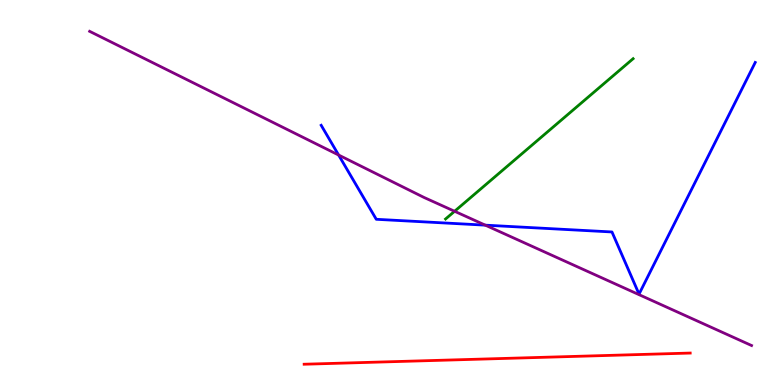[{'lines': ['blue', 'red'], 'intersections': []}, {'lines': ['green', 'red'], 'intersections': []}, {'lines': ['purple', 'red'], 'intersections': []}, {'lines': ['blue', 'green'], 'intersections': []}, {'lines': ['blue', 'purple'], 'intersections': [{'x': 4.37, 'y': 5.97}, {'x': 6.26, 'y': 4.15}]}, {'lines': ['green', 'purple'], 'intersections': [{'x': 5.87, 'y': 4.51}]}]